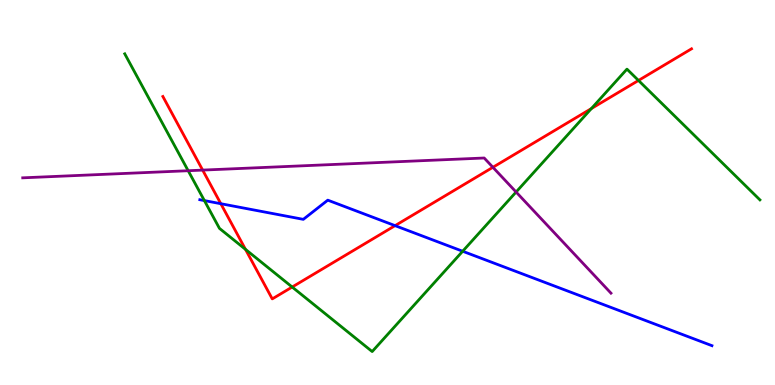[{'lines': ['blue', 'red'], 'intersections': [{'x': 2.85, 'y': 4.71}, {'x': 5.1, 'y': 4.14}]}, {'lines': ['green', 'red'], 'intersections': [{'x': 3.17, 'y': 3.52}, {'x': 3.77, 'y': 2.54}, {'x': 7.63, 'y': 7.18}, {'x': 8.24, 'y': 7.91}]}, {'lines': ['purple', 'red'], 'intersections': [{'x': 2.61, 'y': 5.58}, {'x': 6.36, 'y': 5.65}]}, {'lines': ['blue', 'green'], 'intersections': [{'x': 2.64, 'y': 4.79}, {'x': 5.97, 'y': 3.47}]}, {'lines': ['blue', 'purple'], 'intersections': []}, {'lines': ['green', 'purple'], 'intersections': [{'x': 2.43, 'y': 5.57}, {'x': 6.66, 'y': 5.01}]}]